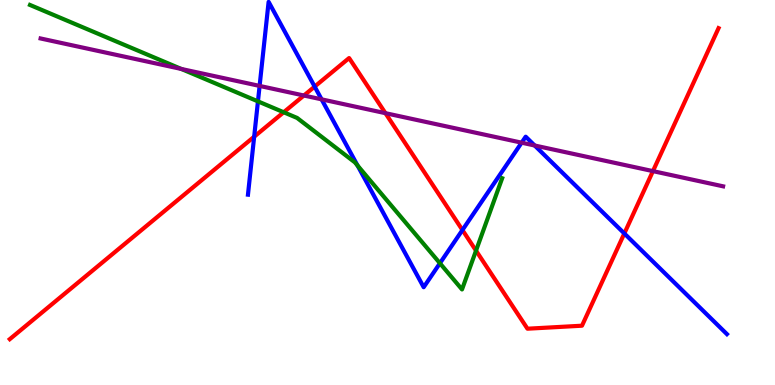[{'lines': ['blue', 'red'], 'intersections': [{'x': 3.28, 'y': 6.45}, {'x': 4.06, 'y': 7.75}, {'x': 5.97, 'y': 4.03}, {'x': 8.06, 'y': 3.94}]}, {'lines': ['green', 'red'], 'intersections': [{'x': 3.66, 'y': 7.08}, {'x': 6.14, 'y': 3.49}]}, {'lines': ['purple', 'red'], 'intersections': [{'x': 3.92, 'y': 7.52}, {'x': 4.97, 'y': 7.06}, {'x': 8.43, 'y': 5.56}]}, {'lines': ['blue', 'green'], 'intersections': [{'x': 3.33, 'y': 7.37}, {'x': 4.61, 'y': 5.7}, {'x': 5.68, 'y': 3.16}]}, {'lines': ['blue', 'purple'], 'intersections': [{'x': 3.35, 'y': 7.77}, {'x': 4.15, 'y': 7.42}, {'x': 6.73, 'y': 6.29}, {'x': 6.9, 'y': 6.22}]}, {'lines': ['green', 'purple'], 'intersections': [{'x': 2.34, 'y': 8.21}]}]